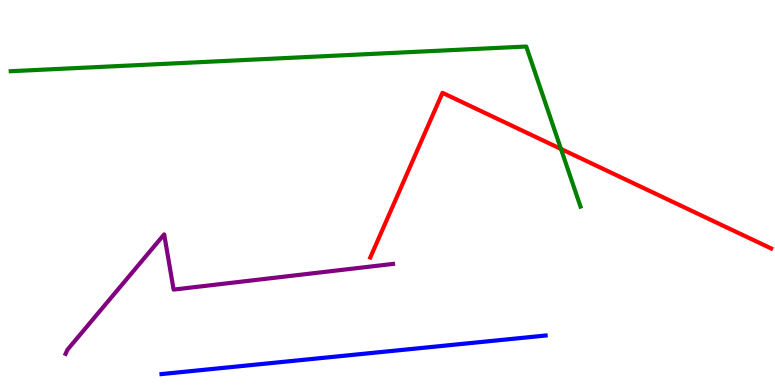[{'lines': ['blue', 'red'], 'intersections': []}, {'lines': ['green', 'red'], 'intersections': [{'x': 7.24, 'y': 6.13}]}, {'lines': ['purple', 'red'], 'intersections': []}, {'lines': ['blue', 'green'], 'intersections': []}, {'lines': ['blue', 'purple'], 'intersections': []}, {'lines': ['green', 'purple'], 'intersections': []}]